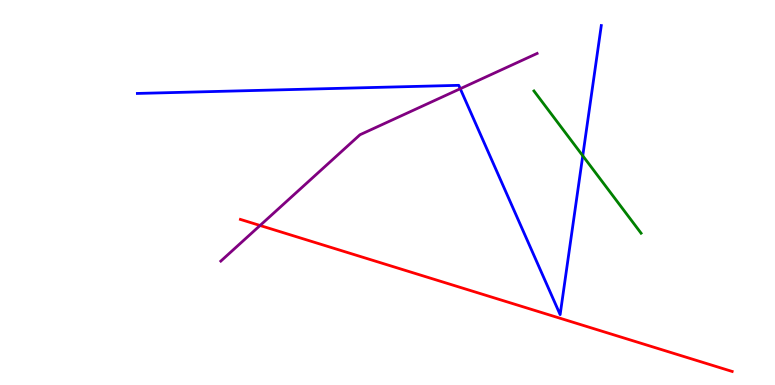[{'lines': ['blue', 'red'], 'intersections': []}, {'lines': ['green', 'red'], 'intersections': []}, {'lines': ['purple', 'red'], 'intersections': [{'x': 3.36, 'y': 4.14}]}, {'lines': ['blue', 'green'], 'intersections': [{'x': 7.52, 'y': 5.95}]}, {'lines': ['blue', 'purple'], 'intersections': [{'x': 5.94, 'y': 7.7}]}, {'lines': ['green', 'purple'], 'intersections': []}]